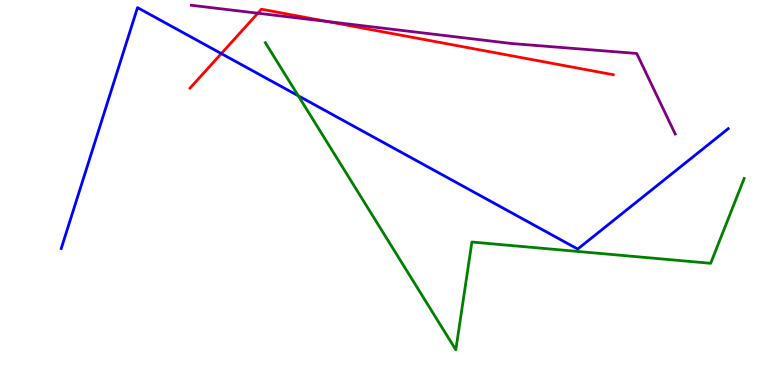[{'lines': ['blue', 'red'], 'intersections': [{'x': 2.86, 'y': 8.61}]}, {'lines': ['green', 'red'], 'intersections': []}, {'lines': ['purple', 'red'], 'intersections': [{'x': 3.33, 'y': 9.66}, {'x': 4.23, 'y': 9.44}]}, {'lines': ['blue', 'green'], 'intersections': [{'x': 3.85, 'y': 7.51}]}, {'lines': ['blue', 'purple'], 'intersections': []}, {'lines': ['green', 'purple'], 'intersections': []}]